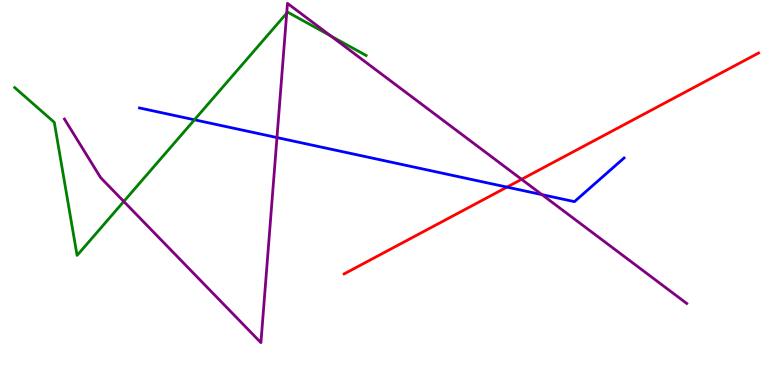[{'lines': ['blue', 'red'], 'intersections': [{'x': 6.54, 'y': 5.14}]}, {'lines': ['green', 'red'], 'intersections': []}, {'lines': ['purple', 'red'], 'intersections': [{'x': 6.73, 'y': 5.34}]}, {'lines': ['blue', 'green'], 'intersections': [{'x': 2.51, 'y': 6.89}]}, {'lines': ['blue', 'purple'], 'intersections': [{'x': 3.57, 'y': 6.43}, {'x': 6.99, 'y': 4.94}]}, {'lines': ['green', 'purple'], 'intersections': [{'x': 1.6, 'y': 4.77}, {'x': 3.7, 'y': 9.66}, {'x': 4.27, 'y': 9.06}]}]